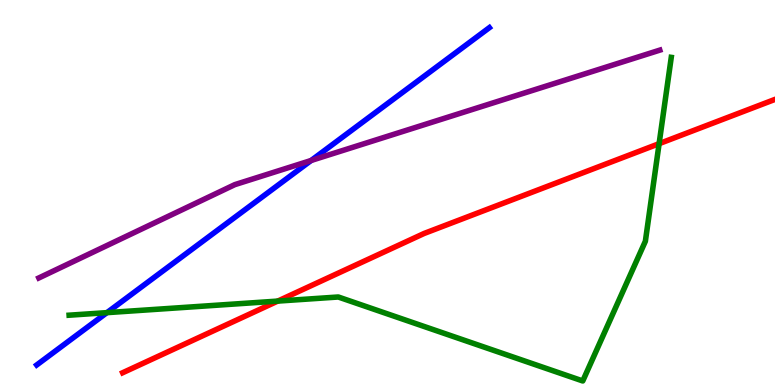[{'lines': ['blue', 'red'], 'intersections': []}, {'lines': ['green', 'red'], 'intersections': [{'x': 3.58, 'y': 2.18}, {'x': 8.5, 'y': 6.27}]}, {'lines': ['purple', 'red'], 'intersections': []}, {'lines': ['blue', 'green'], 'intersections': [{'x': 1.38, 'y': 1.88}]}, {'lines': ['blue', 'purple'], 'intersections': [{'x': 4.01, 'y': 5.83}]}, {'lines': ['green', 'purple'], 'intersections': []}]